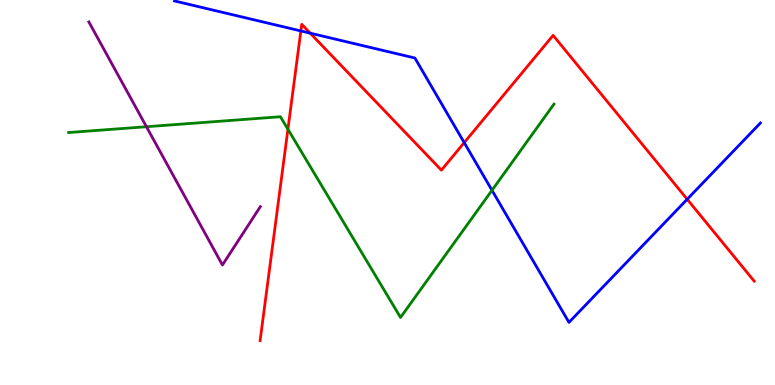[{'lines': ['blue', 'red'], 'intersections': [{'x': 3.88, 'y': 9.2}, {'x': 4.0, 'y': 9.14}, {'x': 5.99, 'y': 6.3}, {'x': 8.87, 'y': 4.82}]}, {'lines': ['green', 'red'], 'intersections': [{'x': 3.72, 'y': 6.64}]}, {'lines': ['purple', 'red'], 'intersections': []}, {'lines': ['blue', 'green'], 'intersections': [{'x': 6.35, 'y': 5.06}]}, {'lines': ['blue', 'purple'], 'intersections': []}, {'lines': ['green', 'purple'], 'intersections': [{'x': 1.89, 'y': 6.71}]}]